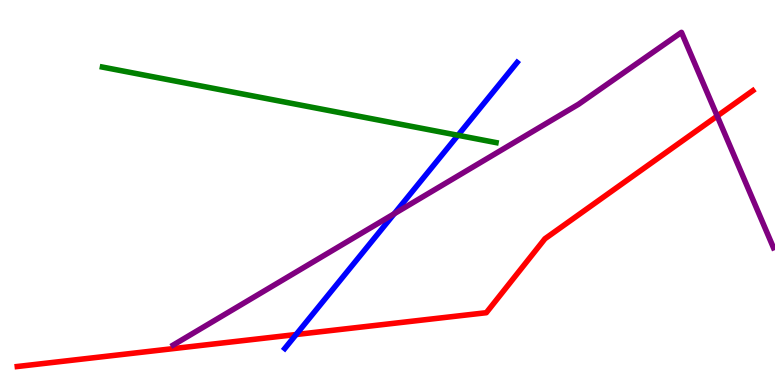[{'lines': ['blue', 'red'], 'intersections': [{'x': 3.82, 'y': 1.31}]}, {'lines': ['green', 'red'], 'intersections': []}, {'lines': ['purple', 'red'], 'intersections': [{'x': 9.25, 'y': 6.99}]}, {'lines': ['blue', 'green'], 'intersections': [{'x': 5.91, 'y': 6.49}]}, {'lines': ['blue', 'purple'], 'intersections': [{'x': 5.09, 'y': 4.45}]}, {'lines': ['green', 'purple'], 'intersections': []}]